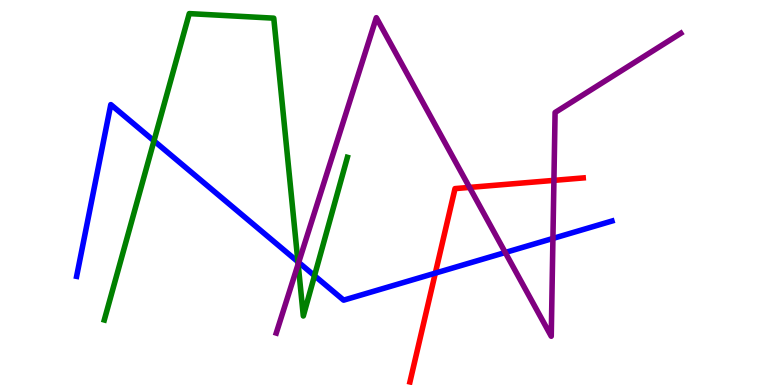[{'lines': ['blue', 'red'], 'intersections': [{'x': 5.62, 'y': 2.91}]}, {'lines': ['green', 'red'], 'intersections': []}, {'lines': ['purple', 'red'], 'intersections': [{'x': 6.06, 'y': 5.13}, {'x': 7.15, 'y': 5.32}]}, {'lines': ['blue', 'green'], 'intersections': [{'x': 1.99, 'y': 6.34}, {'x': 3.84, 'y': 3.2}, {'x': 4.06, 'y': 2.84}]}, {'lines': ['blue', 'purple'], 'intersections': [{'x': 3.85, 'y': 3.18}, {'x': 6.52, 'y': 3.44}, {'x': 7.13, 'y': 3.81}]}, {'lines': ['green', 'purple'], 'intersections': [{'x': 3.85, 'y': 3.14}]}]